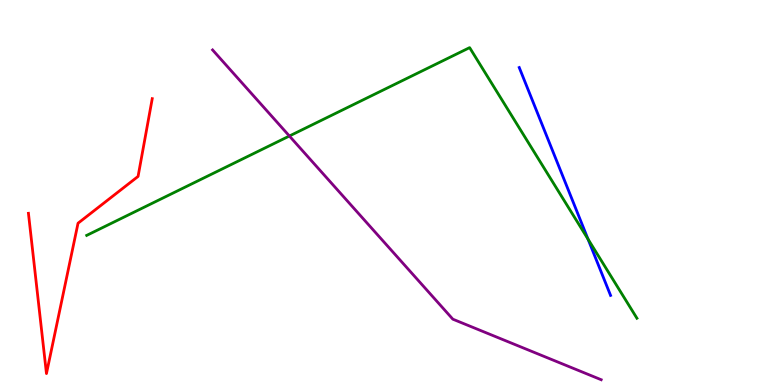[{'lines': ['blue', 'red'], 'intersections': []}, {'lines': ['green', 'red'], 'intersections': []}, {'lines': ['purple', 'red'], 'intersections': []}, {'lines': ['blue', 'green'], 'intersections': [{'x': 7.59, 'y': 3.79}]}, {'lines': ['blue', 'purple'], 'intersections': []}, {'lines': ['green', 'purple'], 'intersections': [{'x': 3.73, 'y': 6.47}]}]